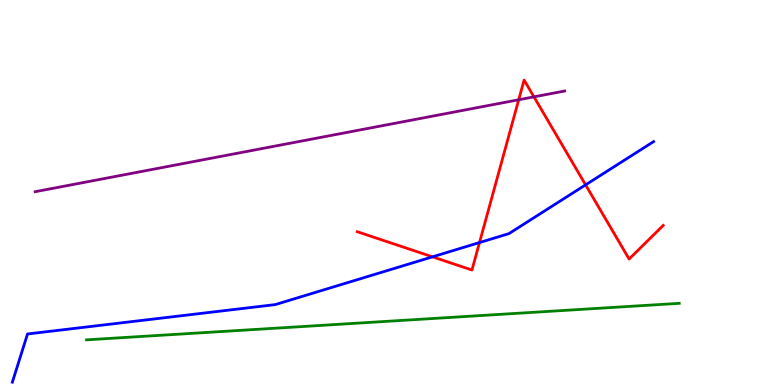[{'lines': ['blue', 'red'], 'intersections': [{'x': 5.58, 'y': 3.33}, {'x': 6.19, 'y': 3.7}, {'x': 7.56, 'y': 5.2}]}, {'lines': ['green', 'red'], 'intersections': []}, {'lines': ['purple', 'red'], 'intersections': [{'x': 6.69, 'y': 7.41}, {'x': 6.89, 'y': 7.48}]}, {'lines': ['blue', 'green'], 'intersections': []}, {'lines': ['blue', 'purple'], 'intersections': []}, {'lines': ['green', 'purple'], 'intersections': []}]